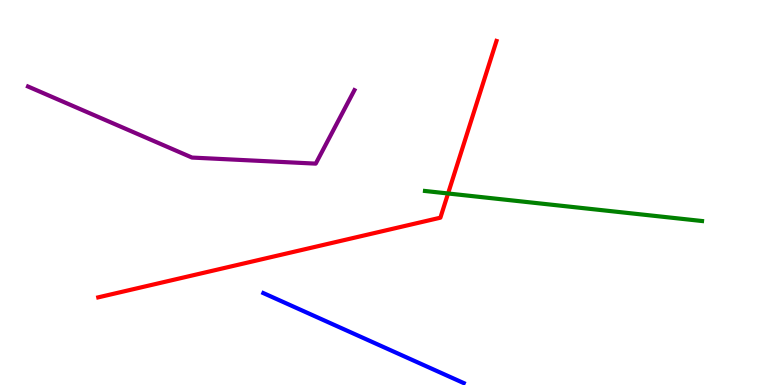[{'lines': ['blue', 'red'], 'intersections': []}, {'lines': ['green', 'red'], 'intersections': [{'x': 5.78, 'y': 4.97}]}, {'lines': ['purple', 'red'], 'intersections': []}, {'lines': ['blue', 'green'], 'intersections': []}, {'lines': ['blue', 'purple'], 'intersections': []}, {'lines': ['green', 'purple'], 'intersections': []}]